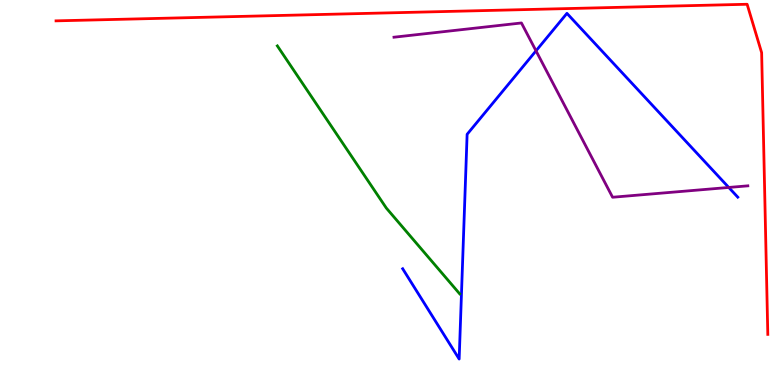[{'lines': ['blue', 'red'], 'intersections': []}, {'lines': ['green', 'red'], 'intersections': []}, {'lines': ['purple', 'red'], 'intersections': []}, {'lines': ['blue', 'green'], 'intersections': []}, {'lines': ['blue', 'purple'], 'intersections': [{'x': 6.92, 'y': 8.68}, {'x': 9.4, 'y': 5.13}]}, {'lines': ['green', 'purple'], 'intersections': []}]